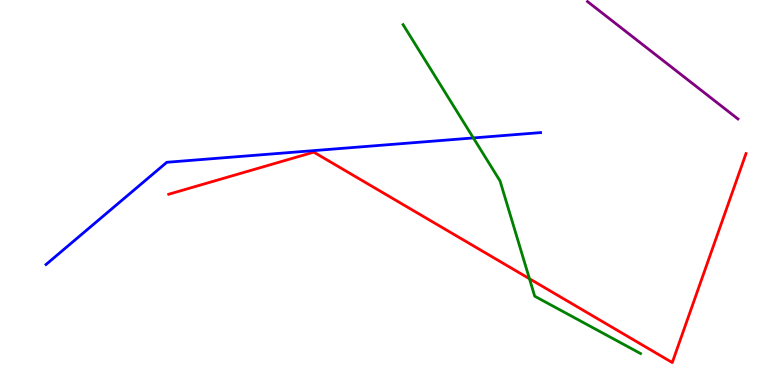[{'lines': ['blue', 'red'], 'intersections': []}, {'lines': ['green', 'red'], 'intersections': [{'x': 6.83, 'y': 2.76}]}, {'lines': ['purple', 'red'], 'intersections': []}, {'lines': ['blue', 'green'], 'intersections': [{'x': 6.11, 'y': 6.42}]}, {'lines': ['blue', 'purple'], 'intersections': []}, {'lines': ['green', 'purple'], 'intersections': []}]